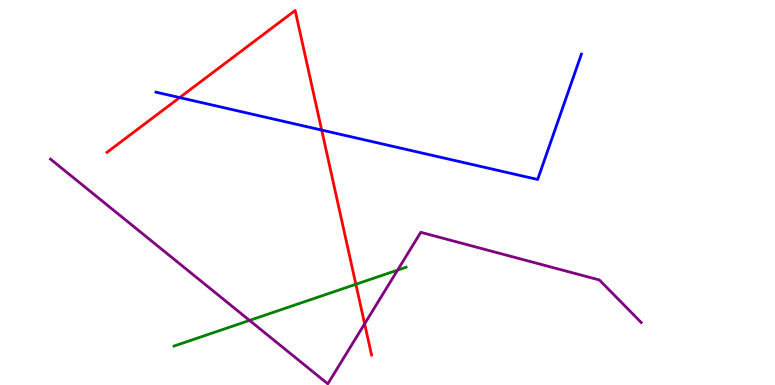[{'lines': ['blue', 'red'], 'intersections': [{'x': 2.32, 'y': 7.47}, {'x': 4.15, 'y': 6.62}]}, {'lines': ['green', 'red'], 'intersections': [{'x': 4.59, 'y': 2.62}]}, {'lines': ['purple', 'red'], 'intersections': [{'x': 4.71, 'y': 1.59}]}, {'lines': ['blue', 'green'], 'intersections': []}, {'lines': ['blue', 'purple'], 'intersections': []}, {'lines': ['green', 'purple'], 'intersections': [{'x': 3.22, 'y': 1.68}, {'x': 5.13, 'y': 2.98}]}]